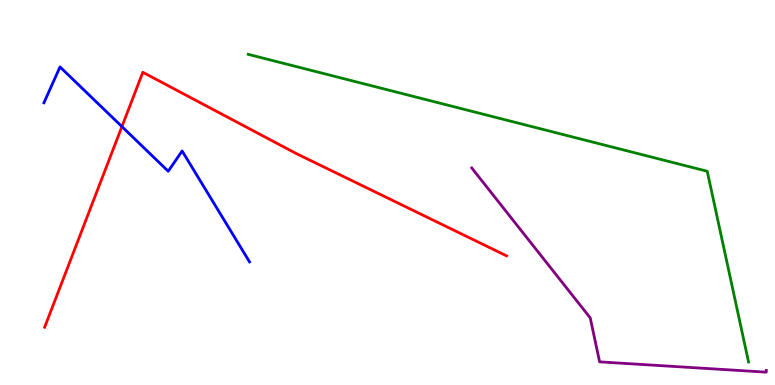[{'lines': ['blue', 'red'], 'intersections': [{'x': 1.57, 'y': 6.71}]}, {'lines': ['green', 'red'], 'intersections': []}, {'lines': ['purple', 'red'], 'intersections': []}, {'lines': ['blue', 'green'], 'intersections': []}, {'lines': ['blue', 'purple'], 'intersections': []}, {'lines': ['green', 'purple'], 'intersections': []}]